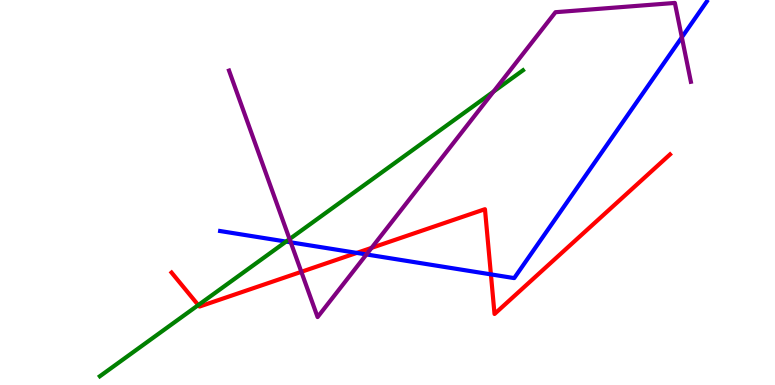[{'lines': ['blue', 'red'], 'intersections': [{'x': 4.6, 'y': 3.43}, {'x': 6.33, 'y': 2.87}]}, {'lines': ['green', 'red'], 'intersections': [{'x': 2.56, 'y': 2.08}]}, {'lines': ['purple', 'red'], 'intersections': [{'x': 3.89, 'y': 2.94}, {'x': 4.79, 'y': 3.56}]}, {'lines': ['blue', 'green'], 'intersections': [{'x': 3.69, 'y': 3.72}]}, {'lines': ['blue', 'purple'], 'intersections': [{'x': 3.75, 'y': 3.71}, {'x': 4.73, 'y': 3.39}, {'x': 8.8, 'y': 9.03}]}, {'lines': ['green', 'purple'], 'intersections': [{'x': 3.74, 'y': 3.79}, {'x': 6.37, 'y': 7.62}]}]